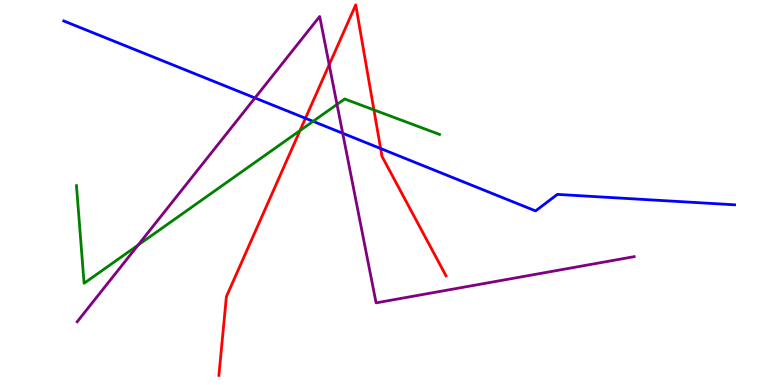[{'lines': ['blue', 'red'], 'intersections': [{'x': 3.94, 'y': 6.93}, {'x': 4.91, 'y': 6.14}]}, {'lines': ['green', 'red'], 'intersections': [{'x': 3.87, 'y': 6.61}, {'x': 4.83, 'y': 7.15}]}, {'lines': ['purple', 'red'], 'intersections': [{'x': 4.25, 'y': 8.32}]}, {'lines': ['blue', 'green'], 'intersections': [{'x': 4.04, 'y': 6.85}]}, {'lines': ['blue', 'purple'], 'intersections': [{'x': 3.29, 'y': 7.46}, {'x': 4.42, 'y': 6.54}]}, {'lines': ['green', 'purple'], 'intersections': [{'x': 1.78, 'y': 3.63}, {'x': 4.35, 'y': 7.29}]}]